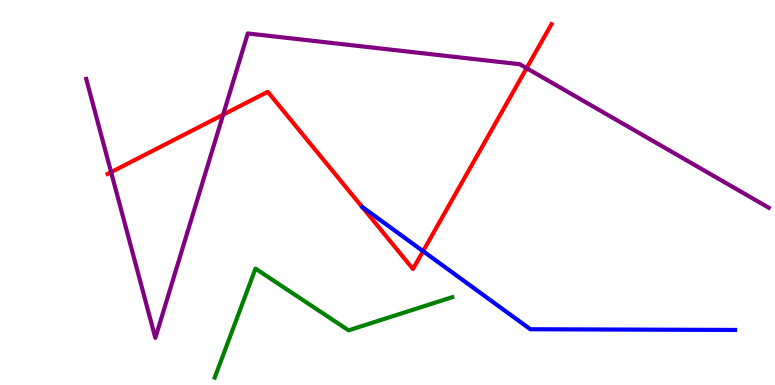[{'lines': ['blue', 'red'], 'intersections': [{'x': 5.46, 'y': 3.48}]}, {'lines': ['green', 'red'], 'intersections': []}, {'lines': ['purple', 'red'], 'intersections': [{'x': 1.43, 'y': 5.53}, {'x': 2.88, 'y': 7.02}, {'x': 6.8, 'y': 8.23}]}, {'lines': ['blue', 'green'], 'intersections': []}, {'lines': ['blue', 'purple'], 'intersections': []}, {'lines': ['green', 'purple'], 'intersections': []}]